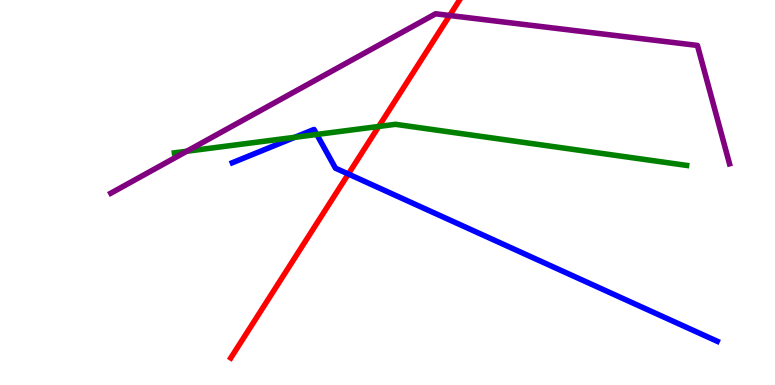[{'lines': ['blue', 'red'], 'intersections': [{'x': 4.49, 'y': 5.48}]}, {'lines': ['green', 'red'], 'intersections': [{'x': 4.89, 'y': 6.72}]}, {'lines': ['purple', 'red'], 'intersections': [{'x': 5.8, 'y': 9.6}]}, {'lines': ['blue', 'green'], 'intersections': [{'x': 3.8, 'y': 6.43}, {'x': 4.09, 'y': 6.51}]}, {'lines': ['blue', 'purple'], 'intersections': []}, {'lines': ['green', 'purple'], 'intersections': [{'x': 2.41, 'y': 6.07}]}]